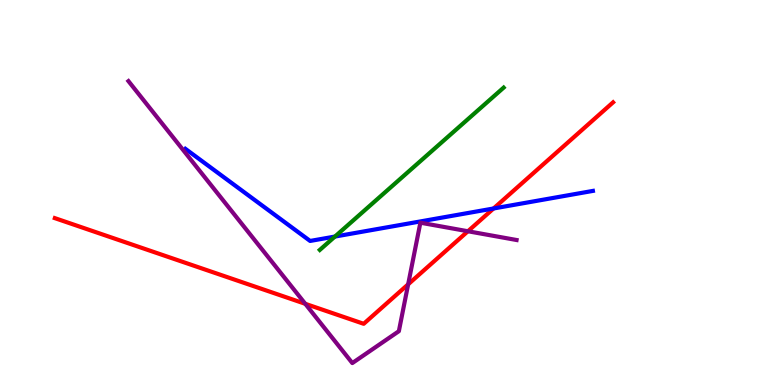[{'lines': ['blue', 'red'], 'intersections': [{'x': 6.37, 'y': 4.58}]}, {'lines': ['green', 'red'], 'intersections': []}, {'lines': ['purple', 'red'], 'intersections': [{'x': 3.94, 'y': 2.11}, {'x': 5.27, 'y': 2.61}, {'x': 6.04, 'y': 3.99}]}, {'lines': ['blue', 'green'], 'intersections': [{'x': 4.32, 'y': 3.86}]}, {'lines': ['blue', 'purple'], 'intersections': []}, {'lines': ['green', 'purple'], 'intersections': []}]